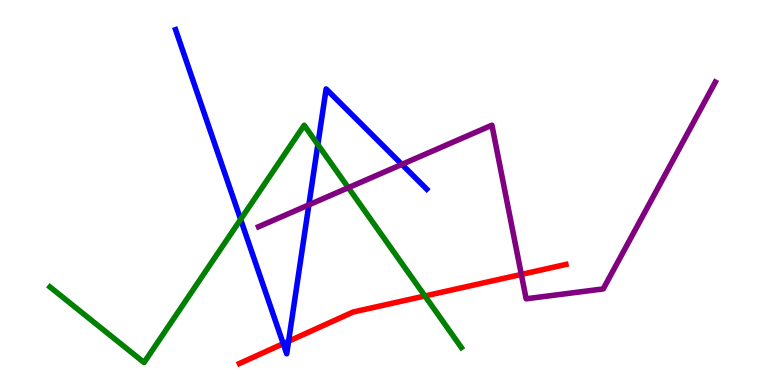[{'lines': ['blue', 'red'], 'intersections': [{'x': 3.65, 'y': 1.07}, {'x': 3.72, 'y': 1.14}]}, {'lines': ['green', 'red'], 'intersections': [{'x': 5.48, 'y': 2.31}]}, {'lines': ['purple', 'red'], 'intersections': [{'x': 6.73, 'y': 2.87}]}, {'lines': ['blue', 'green'], 'intersections': [{'x': 3.1, 'y': 4.3}, {'x': 4.1, 'y': 6.24}]}, {'lines': ['blue', 'purple'], 'intersections': [{'x': 3.99, 'y': 4.68}, {'x': 5.19, 'y': 5.73}]}, {'lines': ['green', 'purple'], 'intersections': [{'x': 4.49, 'y': 5.13}]}]